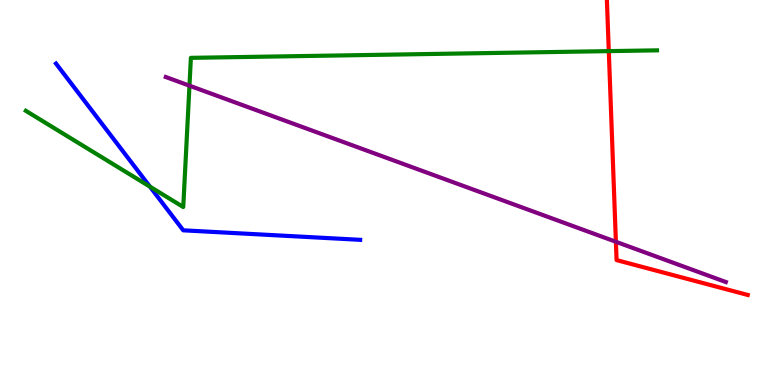[{'lines': ['blue', 'red'], 'intersections': []}, {'lines': ['green', 'red'], 'intersections': [{'x': 7.86, 'y': 8.67}]}, {'lines': ['purple', 'red'], 'intersections': [{'x': 7.95, 'y': 3.72}]}, {'lines': ['blue', 'green'], 'intersections': [{'x': 1.93, 'y': 5.15}]}, {'lines': ['blue', 'purple'], 'intersections': []}, {'lines': ['green', 'purple'], 'intersections': [{'x': 2.44, 'y': 7.77}]}]